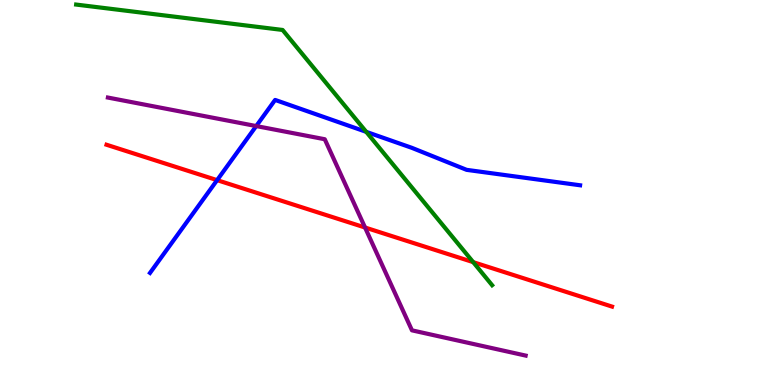[{'lines': ['blue', 'red'], 'intersections': [{'x': 2.8, 'y': 5.32}]}, {'lines': ['green', 'red'], 'intersections': [{'x': 6.11, 'y': 3.19}]}, {'lines': ['purple', 'red'], 'intersections': [{'x': 4.71, 'y': 4.09}]}, {'lines': ['blue', 'green'], 'intersections': [{'x': 4.73, 'y': 6.58}]}, {'lines': ['blue', 'purple'], 'intersections': [{'x': 3.31, 'y': 6.73}]}, {'lines': ['green', 'purple'], 'intersections': []}]